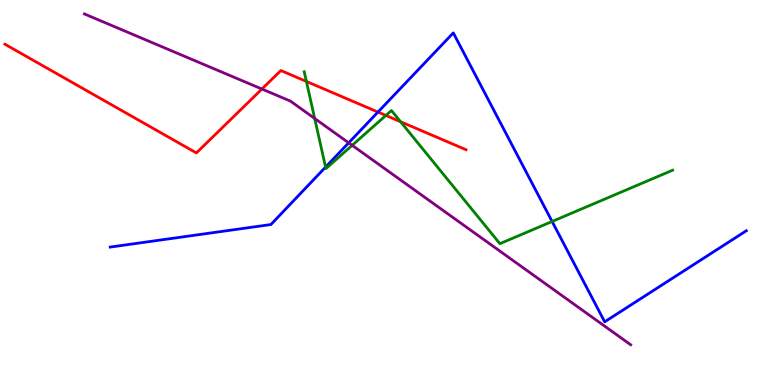[{'lines': ['blue', 'red'], 'intersections': [{'x': 4.88, 'y': 7.09}]}, {'lines': ['green', 'red'], 'intersections': [{'x': 3.95, 'y': 7.88}, {'x': 4.98, 'y': 7.0}, {'x': 5.17, 'y': 6.84}]}, {'lines': ['purple', 'red'], 'intersections': [{'x': 3.38, 'y': 7.69}]}, {'lines': ['blue', 'green'], 'intersections': [{'x': 4.2, 'y': 5.66}, {'x': 7.12, 'y': 4.25}]}, {'lines': ['blue', 'purple'], 'intersections': [{'x': 4.5, 'y': 6.29}]}, {'lines': ['green', 'purple'], 'intersections': [{'x': 4.06, 'y': 6.92}, {'x': 4.54, 'y': 6.23}]}]